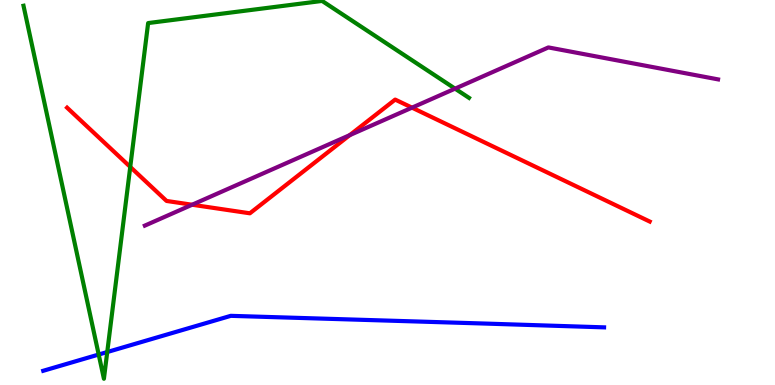[{'lines': ['blue', 'red'], 'intersections': []}, {'lines': ['green', 'red'], 'intersections': [{'x': 1.68, 'y': 5.66}]}, {'lines': ['purple', 'red'], 'intersections': [{'x': 2.48, 'y': 4.68}, {'x': 4.51, 'y': 6.49}, {'x': 5.32, 'y': 7.2}]}, {'lines': ['blue', 'green'], 'intersections': [{'x': 1.27, 'y': 0.791}, {'x': 1.38, 'y': 0.856}]}, {'lines': ['blue', 'purple'], 'intersections': []}, {'lines': ['green', 'purple'], 'intersections': [{'x': 5.87, 'y': 7.7}]}]